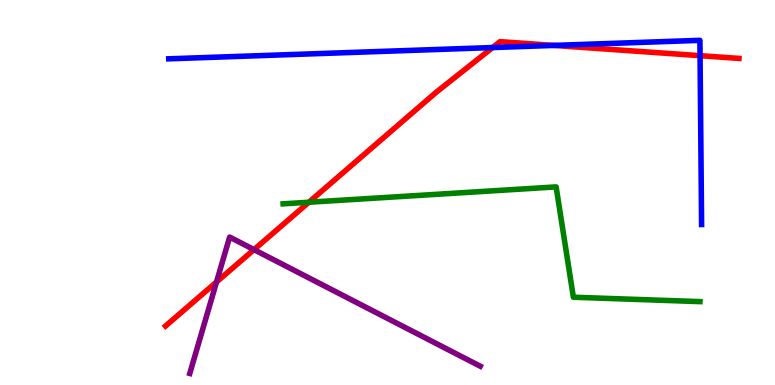[{'lines': ['blue', 'red'], 'intersections': [{'x': 6.36, 'y': 8.76}, {'x': 7.15, 'y': 8.82}, {'x': 9.03, 'y': 8.55}]}, {'lines': ['green', 'red'], 'intersections': [{'x': 3.99, 'y': 4.75}]}, {'lines': ['purple', 'red'], 'intersections': [{'x': 2.79, 'y': 2.68}, {'x': 3.28, 'y': 3.52}]}, {'lines': ['blue', 'green'], 'intersections': []}, {'lines': ['blue', 'purple'], 'intersections': []}, {'lines': ['green', 'purple'], 'intersections': []}]